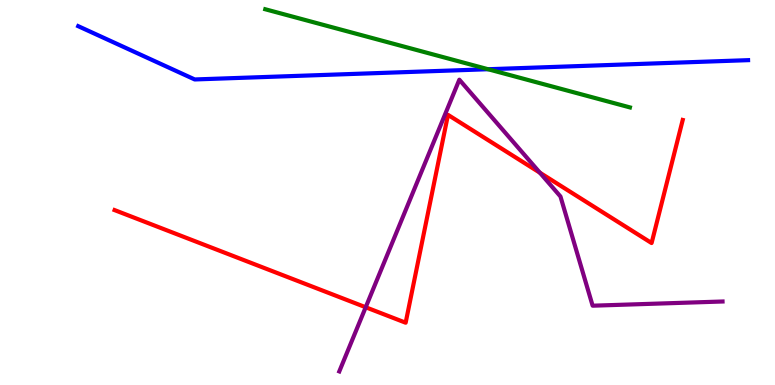[{'lines': ['blue', 'red'], 'intersections': []}, {'lines': ['green', 'red'], 'intersections': []}, {'lines': ['purple', 'red'], 'intersections': [{'x': 4.72, 'y': 2.02}, {'x': 6.97, 'y': 5.51}]}, {'lines': ['blue', 'green'], 'intersections': [{'x': 6.3, 'y': 8.2}]}, {'lines': ['blue', 'purple'], 'intersections': []}, {'lines': ['green', 'purple'], 'intersections': []}]